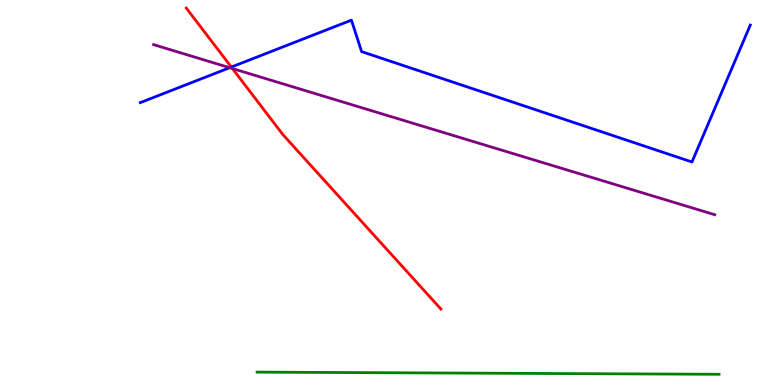[{'lines': ['blue', 'red'], 'intersections': [{'x': 2.98, 'y': 8.26}]}, {'lines': ['green', 'red'], 'intersections': []}, {'lines': ['purple', 'red'], 'intersections': [{'x': 3.0, 'y': 8.22}]}, {'lines': ['blue', 'green'], 'intersections': []}, {'lines': ['blue', 'purple'], 'intersections': [{'x': 2.96, 'y': 8.24}]}, {'lines': ['green', 'purple'], 'intersections': []}]